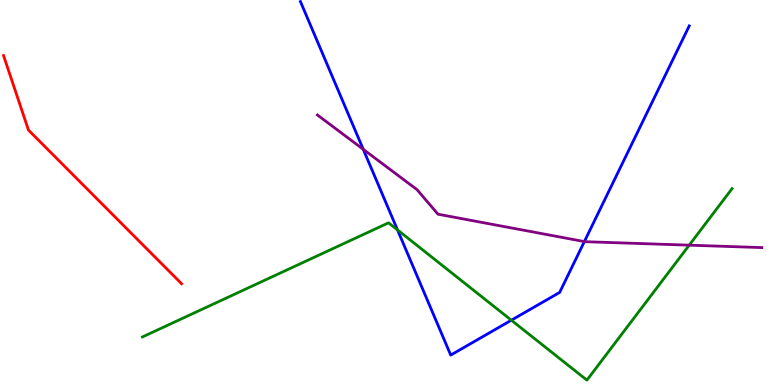[{'lines': ['blue', 'red'], 'intersections': []}, {'lines': ['green', 'red'], 'intersections': []}, {'lines': ['purple', 'red'], 'intersections': []}, {'lines': ['blue', 'green'], 'intersections': [{'x': 5.13, 'y': 4.03}, {'x': 6.6, 'y': 1.68}]}, {'lines': ['blue', 'purple'], 'intersections': [{'x': 4.69, 'y': 6.12}, {'x': 7.54, 'y': 3.73}]}, {'lines': ['green', 'purple'], 'intersections': [{'x': 8.89, 'y': 3.63}]}]